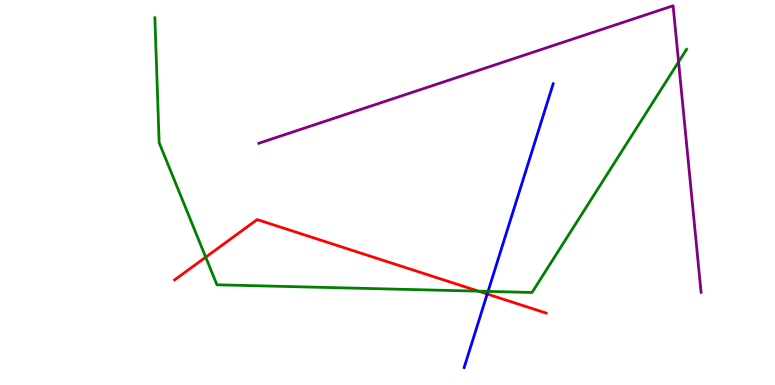[{'lines': ['blue', 'red'], 'intersections': [{'x': 6.29, 'y': 2.36}]}, {'lines': ['green', 'red'], 'intersections': [{'x': 2.65, 'y': 3.32}, {'x': 6.17, 'y': 2.44}]}, {'lines': ['purple', 'red'], 'intersections': []}, {'lines': ['blue', 'green'], 'intersections': [{'x': 6.3, 'y': 2.43}]}, {'lines': ['blue', 'purple'], 'intersections': []}, {'lines': ['green', 'purple'], 'intersections': [{'x': 8.76, 'y': 8.39}]}]